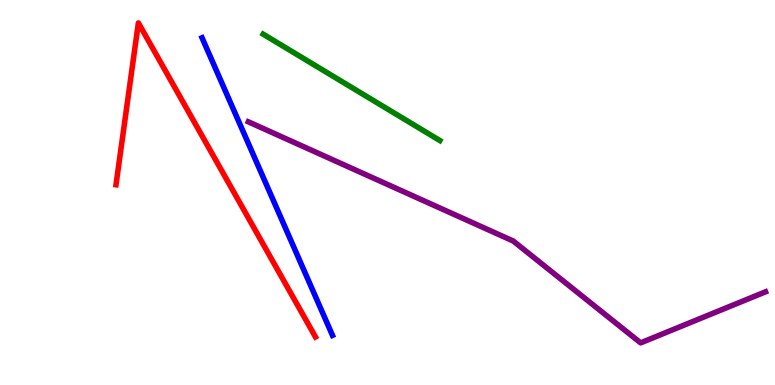[{'lines': ['blue', 'red'], 'intersections': []}, {'lines': ['green', 'red'], 'intersections': []}, {'lines': ['purple', 'red'], 'intersections': []}, {'lines': ['blue', 'green'], 'intersections': []}, {'lines': ['blue', 'purple'], 'intersections': []}, {'lines': ['green', 'purple'], 'intersections': []}]